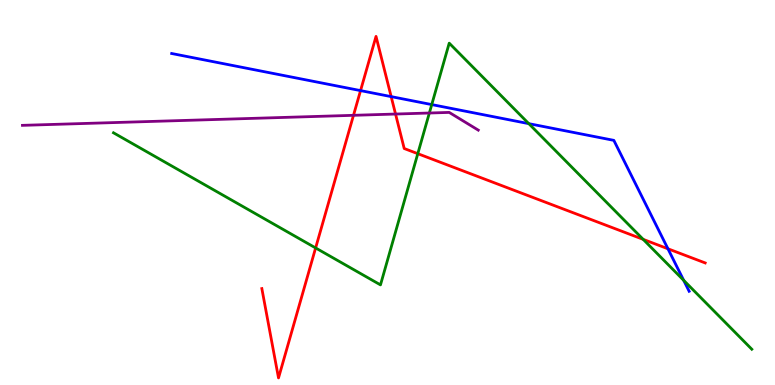[{'lines': ['blue', 'red'], 'intersections': [{'x': 4.65, 'y': 7.65}, {'x': 5.05, 'y': 7.49}, {'x': 8.62, 'y': 3.54}]}, {'lines': ['green', 'red'], 'intersections': [{'x': 4.07, 'y': 3.56}, {'x': 5.39, 'y': 6.01}, {'x': 8.3, 'y': 3.78}]}, {'lines': ['purple', 'red'], 'intersections': [{'x': 4.56, 'y': 7.0}, {'x': 5.1, 'y': 7.04}]}, {'lines': ['blue', 'green'], 'intersections': [{'x': 5.57, 'y': 7.28}, {'x': 6.82, 'y': 6.79}, {'x': 8.82, 'y': 2.72}]}, {'lines': ['blue', 'purple'], 'intersections': []}, {'lines': ['green', 'purple'], 'intersections': [{'x': 5.54, 'y': 7.06}]}]